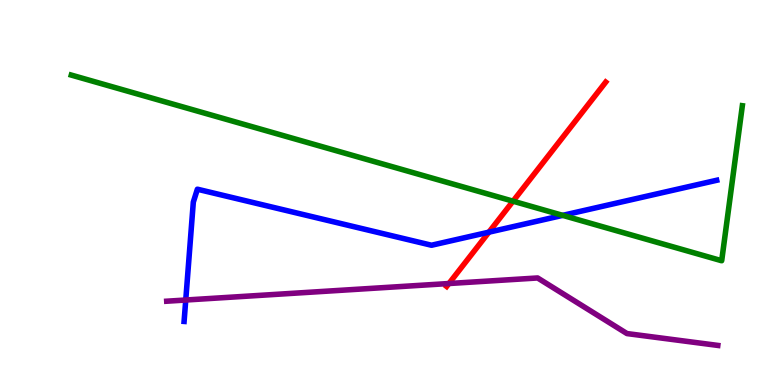[{'lines': ['blue', 'red'], 'intersections': [{'x': 6.31, 'y': 3.97}]}, {'lines': ['green', 'red'], 'intersections': [{'x': 6.62, 'y': 4.77}]}, {'lines': ['purple', 'red'], 'intersections': [{'x': 5.79, 'y': 2.64}]}, {'lines': ['blue', 'green'], 'intersections': [{'x': 7.26, 'y': 4.41}]}, {'lines': ['blue', 'purple'], 'intersections': [{'x': 2.4, 'y': 2.21}]}, {'lines': ['green', 'purple'], 'intersections': []}]